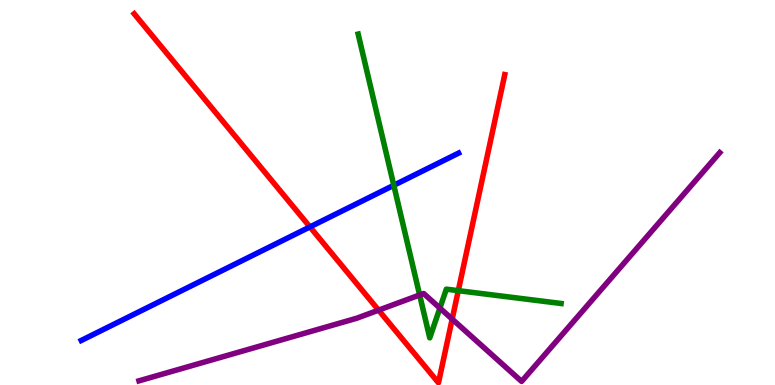[{'lines': ['blue', 'red'], 'intersections': [{'x': 4.0, 'y': 4.11}]}, {'lines': ['green', 'red'], 'intersections': [{'x': 5.91, 'y': 2.45}]}, {'lines': ['purple', 'red'], 'intersections': [{'x': 4.88, 'y': 1.94}, {'x': 5.83, 'y': 1.71}]}, {'lines': ['blue', 'green'], 'intersections': [{'x': 5.08, 'y': 5.19}]}, {'lines': ['blue', 'purple'], 'intersections': []}, {'lines': ['green', 'purple'], 'intersections': [{'x': 5.41, 'y': 2.34}, {'x': 5.68, 'y': 2.0}]}]